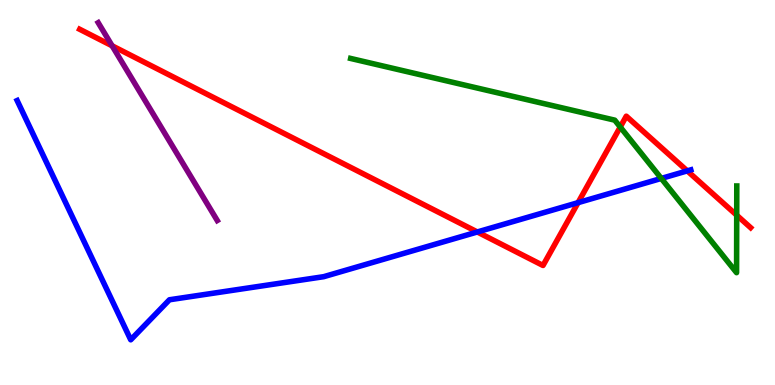[{'lines': ['blue', 'red'], 'intersections': [{'x': 6.16, 'y': 3.97}, {'x': 7.46, 'y': 4.74}, {'x': 8.87, 'y': 5.56}]}, {'lines': ['green', 'red'], 'intersections': [{'x': 8.0, 'y': 6.7}, {'x': 9.51, 'y': 4.41}]}, {'lines': ['purple', 'red'], 'intersections': [{'x': 1.45, 'y': 8.81}]}, {'lines': ['blue', 'green'], 'intersections': [{'x': 8.53, 'y': 5.37}]}, {'lines': ['blue', 'purple'], 'intersections': []}, {'lines': ['green', 'purple'], 'intersections': []}]